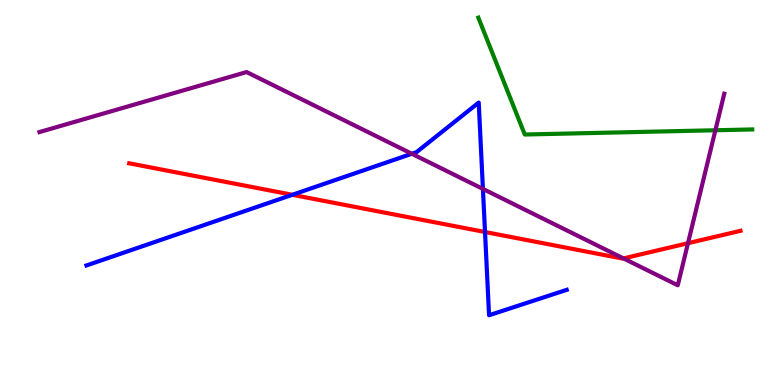[{'lines': ['blue', 'red'], 'intersections': [{'x': 3.77, 'y': 4.94}, {'x': 6.26, 'y': 3.97}]}, {'lines': ['green', 'red'], 'intersections': []}, {'lines': ['purple', 'red'], 'intersections': [{'x': 8.04, 'y': 3.29}, {'x': 8.88, 'y': 3.68}]}, {'lines': ['blue', 'green'], 'intersections': []}, {'lines': ['blue', 'purple'], 'intersections': [{'x': 5.31, 'y': 6.01}, {'x': 6.23, 'y': 5.09}]}, {'lines': ['green', 'purple'], 'intersections': [{'x': 9.23, 'y': 6.62}]}]